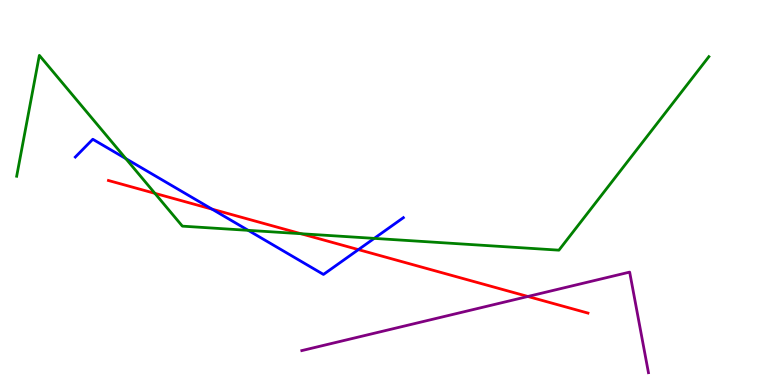[{'lines': ['blue', 'red'], 'intersections': [{'x': 2.74, 'y': 4.57}, {'x': 4.62, 'y': 3.52}]}, {'lines': ['green', 'red'], 'intersections': [{'x': 2.0, 'y': 4.98}, {'x': 3.88, 'y': 3.93}]}, {'lines': ['purple', 'red'], 'intersections': [{'x': 6.81, 'y': 2.3}]}, {'lines': ['blue', 'green'], 'intersections': [{'x': 1.62, 'y': 5.88}, {'x': 3.2, 'y': 4.02}, {'x': 4.83, 'y': 3.81}]}, {'lines': ['blue', 'purple'], 'intersections': []}, {'lines': ['green', 'purple'], 'intersections': []}]